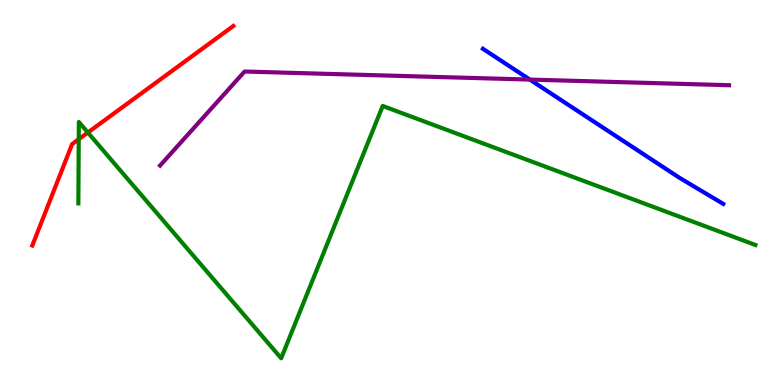[{'lines': ['blue', 'red'], 'intersections': []}, {'lines': ['green', 'red'], 'intersections': [{'x': 1.02, 'y': 6.38}, {'x': 1.13, 'y': 6.56}]}, {'lines': ['purple', 'red'], 'intersections': []}, {'lines': ['blue', 'green'], 'intersections': []}, {'lines': ['blue', 'purple'], 'intersections': [{'x': 6.84, 'y': 7.93}]}, {'lines': ['green', 'purple'], 'intersections': []}]